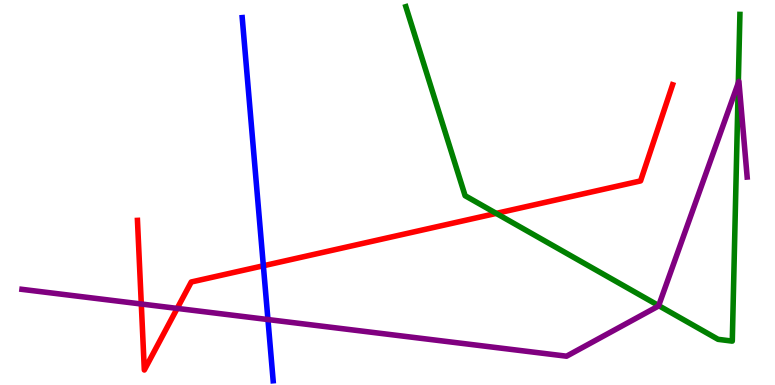[{'lines': ['blue', 'red'], 'intersections': [{'x': 3.4, 'y': 3.1}]}, {'lines': ['green', 'red'], 'intersections': [{'x': 6.4, 'y': 4.46}]}, {'lines': ['purple', 'red'], 'intersections': [{'x': 1.82, 'y': 2.1}, {'x': 2.29, 'y': 1.99}]}, {'lines': ['blue', 'green'], 'intersections': []}, {'lines': ['blue', 'purple'], 'intersections': [{'x': 3.46, 'y': 1.7}]}, {'lines': ['green', 'purple'], 'intersections': [{'x': 8.5, 'y': 2.06}, {'x': 9.53, 'y': 7.85}]}]